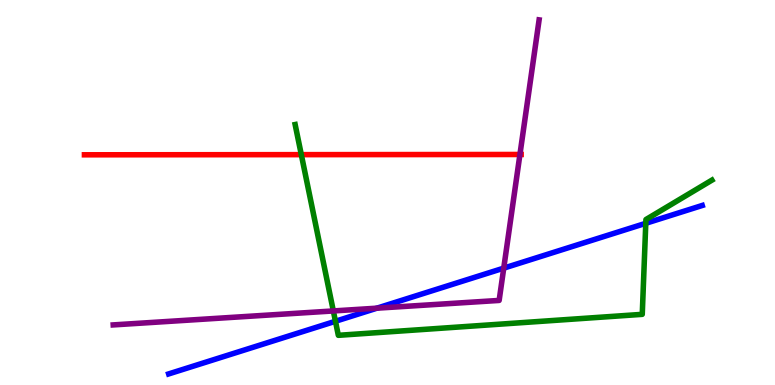[{'lines': ['blue', 'red'], 'intersections': []}, {'lines': ['green', 'red'], 'intersections': [{'x': 3.89, 'y': 5.98}]}, {'lines': ['purple', 'red'], 'intersections': [{'x': 6.71, 'y': 5.99}]}, {'lines': ['blue', 'green'], 'intersections': [{'x': 4.33, 'y': 1.66}, {'x': 8.33, 'y': 4.2}]}, {'lines': ['blue', 'purple'], 'intersections': [{'x': 4.86, 'y': 2.0}, {'x': 6.5, 'y': 3.04}]}, {'lines': ['green', 'purple'], 'intersections': [{'x': 4.3, 'y': 1.92}]}]